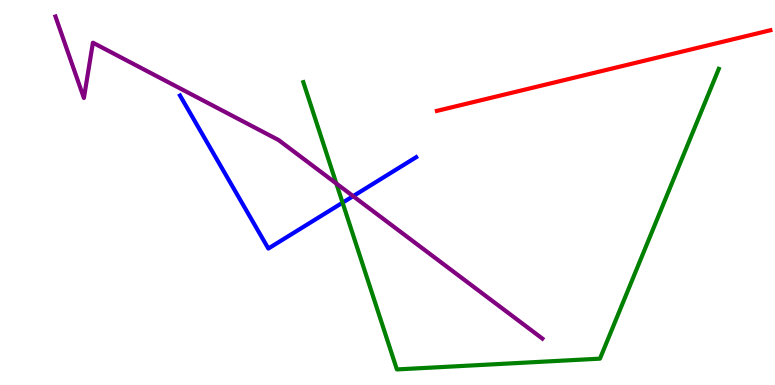[{'lines': ['blue', 'red'], 'intersections': []}, {'lines': ['green', 'red'], 'intersections': []}, {'lines': ['purple', 'red'], 'intersections': []}, {'lines': ['blue', 'green'], 'intersections': [{'x': 4.42, 'y': 4.74}]}, {'lines': ['blue', 'purple'], 'intersections': [{'x': 4.56, 'y': 4.91}]}, {'lines': ['green', 'purple'], 'intersections': [{'x': 4.34, 'y': 5.23}]}]